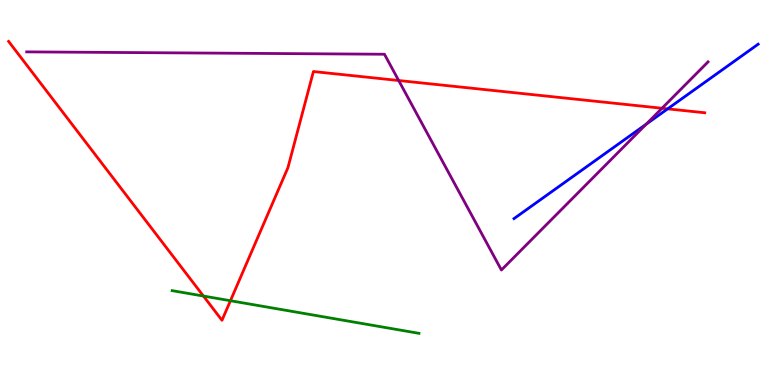[{'lines': ['blue', 'red'], 'intersections': [{'x': 8.61, 'y': 7.17}]}, {'lines': ['green', 'red'], 'intersections': [{'x': 2.63, 'y': 2.31}, {'x': 2.97, 'y': 2.19}]}, {'lines': ['purple', 'red'], 'intersections': [{'x': 5.14, 'y': 7.91}, {'x': 8.54, 'y': 7.19}]}, {'lines': ['blue', 'green'], 'intersections': []}, {'lines': ['blue', 'purple'], 'intersections': [{'x': 8.34, 'y': 6.77}]}, {'lines': ['green', 'purple'], 'intersections': []}]